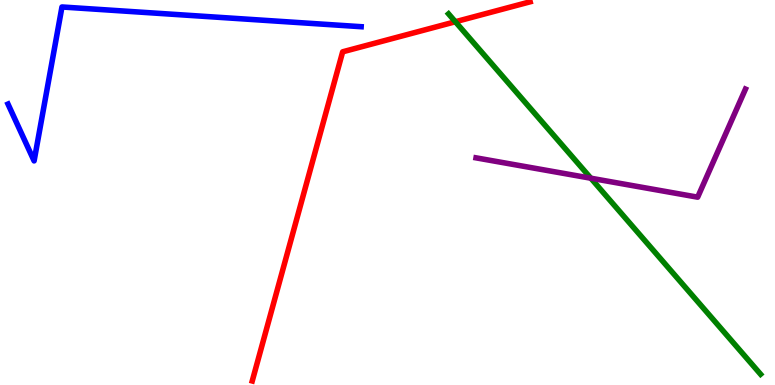[{'lines': ['blue', 'red'], 'intersections': []}, {'lines': ['green', 'red'], 'intersections': [{'x': 5.88, 'y': 9.44}]}, {'lines': ['purple', 'red'], 'intersections': []}, {'lines': ['blue', 'green'], 'intersections': []}, {'lines': ['blue', 'purple'], 'intersections': []}, {'lines': ['green', 'purple'], 'intersections': [{'x': 7.62, 'y': 5.37}]}]